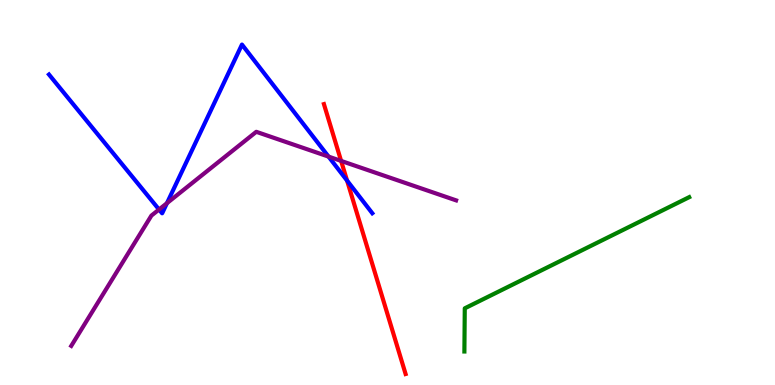[{'lines': ['blue', 'red'], 'intersections': [{'x': 4.48, 'y': 5.31}]}, {'lines': ['green', 'red'], 'intersections': []}, {'lines': ['purple', 'red'], 'intersections': [{'x': 4.4, 'y': 5.82}]}, {'lines': ['blue', 'green'], 'intersections': []}, {'lines': ['blue', 'purple'], 'intersections': [{'x': 2.05, 'y': 4.56}, {'x': 2.15, 'y': 4.72}, {'x': 4.24, 'y': 5.93}]}, {'lines': ['green', 'purple'], 'intersections': []}]